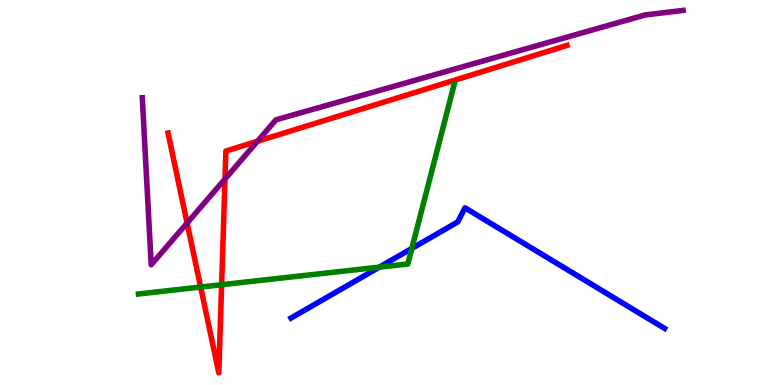[{'lines': ['blue', 'red'], 'intersections': []}, {'lines': ['green', 'red'], 'intersections': [{'x': 2.59, 'y': 2.54}, {'x': 2.86, 'y': 2.6}]}, {'lines': ['purple', 'red'], 'intersections': [{'x': 2.41, 'y': 4.21}, {'x': 2.9, 'y': 5.35}, {'x': 3.32, 'y': 6.33}]}, {'lines': ['blue', 'green'], 'intersections': [{'x': 4.9, 'y': 3.06}, {'x': 5.31, 'y': 3.55}]}, {'lines': ['blue', 'purple'], 'intersections': []}, {'lines': ['green', 'purple'], 'intersections': []}]